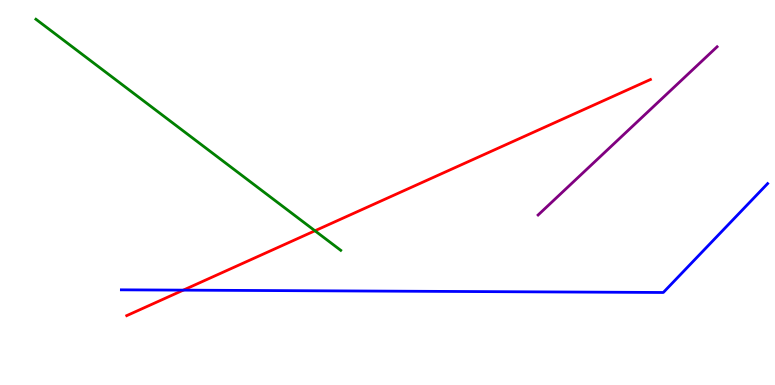[{'lines': ['blue', 'red'], 'intersections': [{'x': 2.36, 'y': 2.46}]}, {'lines': ['green', 'red'], 'intersections': [{'x': 4.06, 'y': 4.01}]}, {'lines': ['purple', 'red'], 'intersections': []}, {'lines': ['blue', 'green'], 'intersections': []}, {'lines': ['blue', 'purple'], 'intersections': []}, {'lines': ['green', 'purple'], 'intersections': []}]